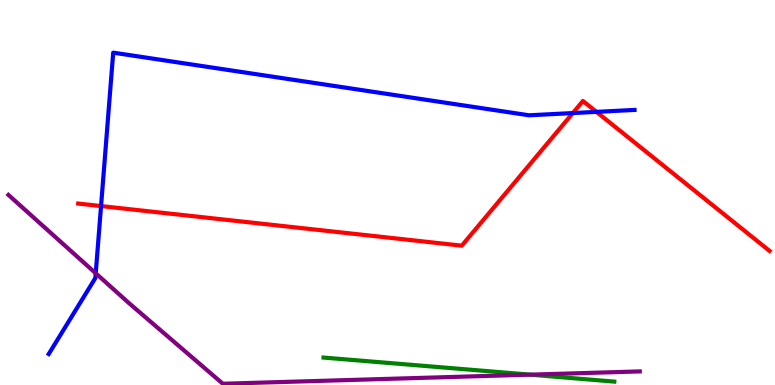[{'lines': ['blue', 'red'], 'intersections': [{'x': 1.3, 'y': 4.65}, {'x': 7.39, 'y': 7.06}, {'x': 7.7, 'y': 7.09}]}, {'lines': ['green', 'red'], 'intersections': []}, {'lines': ['purple', 'red'], 'intersections': []}, {'lines': ['blue', 'green'], 'intersections': []}, {'lines': ['blue', 'purple'], 'intersections': [{'x': 1.24, 'y': 2.9}]}, {'lines': ['green', 'purple'], 'intersections': [{'x': 6.84, 'y': 0.269}]}]